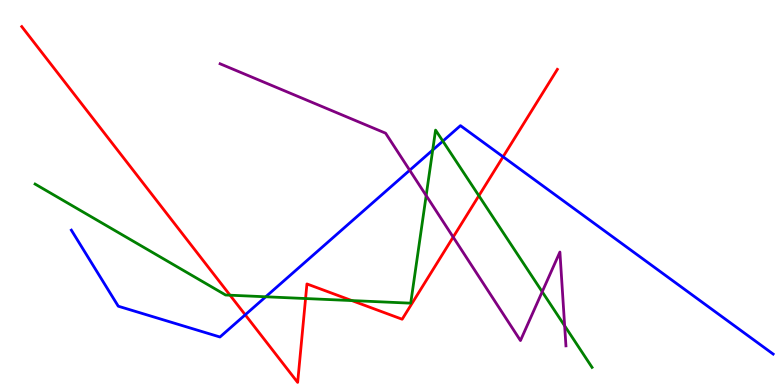[{'lines': ['blue', 'red'], 'intersections': [{'x': 3.16, 'y': 1.82}, {'x': 6.49, 'y': 5.93}]}, {'lines': ['green', 'red'], 'intersections': [{'x': 2.97, 'y': 2.33}, {'x': 3.94, 'y': 2.25}, {'x': 4.54, 'y': 2.19}, {'x': 6.18, 'y': 4.92}]}, {'lines': ['purple', 'red'], 'intersections': [{'x': 5.85, 'y': 3.84}]}, {'lines': ['blue', 'green'], 'intersections': [{'x': 3.43, 'y': 2.29}, {'x': 5.58, 'y': 6.1}, {'x': 5.71, 'y': 6.33}]}, {'lines': ['blue', 'purple'], 'intersections': [{'x': 5.29, 'y': 5.58}]}, {'lines': ['green', 'purple'], 'intersections': [{'x': 5.5, 'y': 4.92}, {'x': 7.0, 'y': 2.42}, {'x': 7.29, 'y': 1.54}]}]